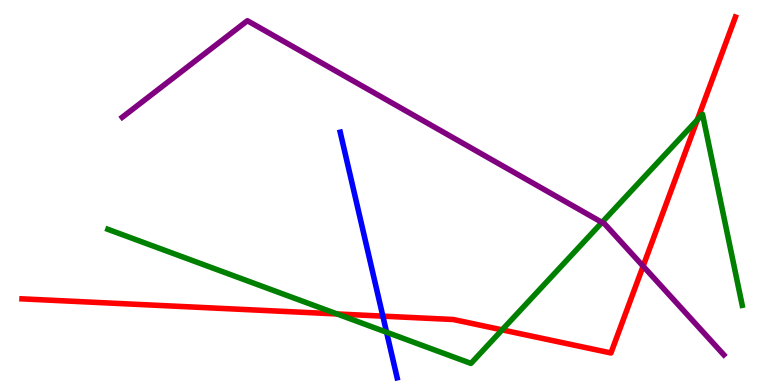[{'lines': ['blue', 'red'], 'intersections': [{'x': 4.94, 'y': 1.79}]}, {'lines': ['green', 'red'], 'intersections': [{'x': 4.35, 'y': 1.85}, {'x': 6.48, 'y': 1.43}, {'x': 9.0, 'y': 6.89}]}, {'lines': ['purple', 'red'], 'intersections': [{'x': 8.3, 'y': 3.09}]}, {'lines': ['blue', 'green'], 'intersections': [{'x': 4.99, 'y': 1.37}]}, {'lines': ['blue', 'purple'], 'intersections': []}, {'lines': ['green', 'purple'], 'intersections': [{'x': 7.77, 'y': 4.22}]}]